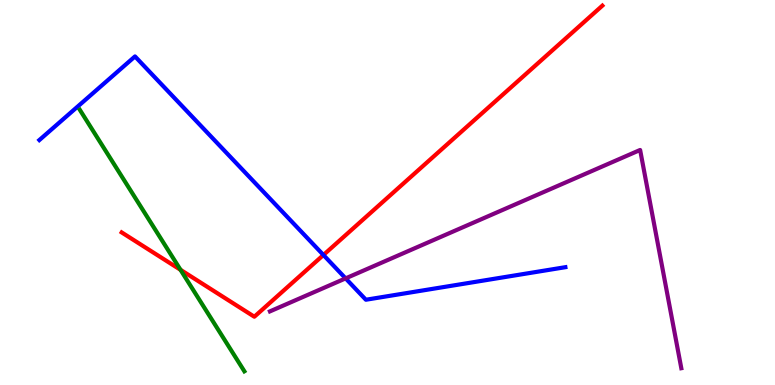[{'lines': ['blue', 'red'], 'intersections': [{'x': 4.17, 'y': 3.38}]}, {'lines': ['green', 'red'], 'intersections': [{'x': 2.33, 'y': 2.99}]}, {'lines': ['purple', 'red'], 'intersections': []}, {'lines': ['blue', 'green'], 'intersections': []}, {'lines': ['blue', 'purple'], 'intersections': [{'x': 4.46, 'y': 2.77}]}, {'lines': ['green', 'purple'], 'intersections': []}]